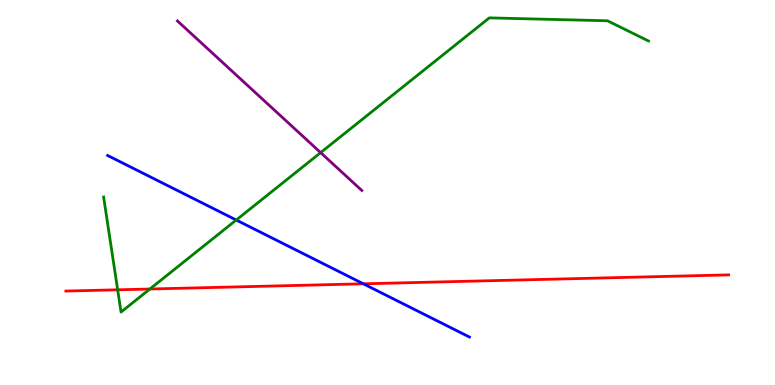[{'lines': ['blue', 'red'], 'intersections': [{'x': 4.69, 'y': 2.63}]}, {'lines': ['green', 'red'], 'intersections': [{'x': 1.52, 'y': 2.47}, {'x': 1.93, 'y': 2.49}]}, {'lines': ['purple', 'red'], 'intersections': []}, {'lines': ['blue', 'green'], 'intersections': [{'x': 3.05, 'y': 4.29}]}, {'lines': ['blue', 'purple'], 'intersections': []}, {'lines': ['green', 'purple'], 'intersections': [{'x': 4.14, 'y': 6.04}]}]